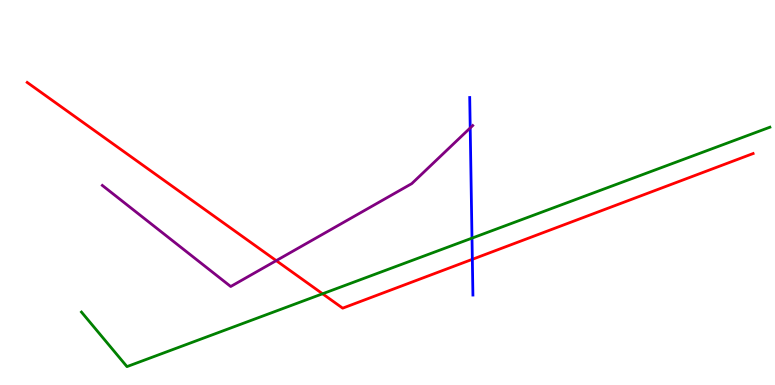[{'lines': ['blue', 'red'], 'intersections': [{'x': 6.09, 'y': 3.26}]}, {'lines': ['green', 'red'], 'intersections': [{'x': 4.16, 'y': 2.37}]}, {'lines': ['purple', 'red'], 'intersections': [{'x': 3.56, 'y': 3.23}]}, {'lines': ['blue', 'green'], 'intersections': [{'x': 6.09, 'y': 3.81}]}, {'lines': ['blue', 'purple'], 'intersections': [{'x': 6.07, 'y': 6.68}]}, {'lines': ['green', 'purple'], 'intersections': []}]